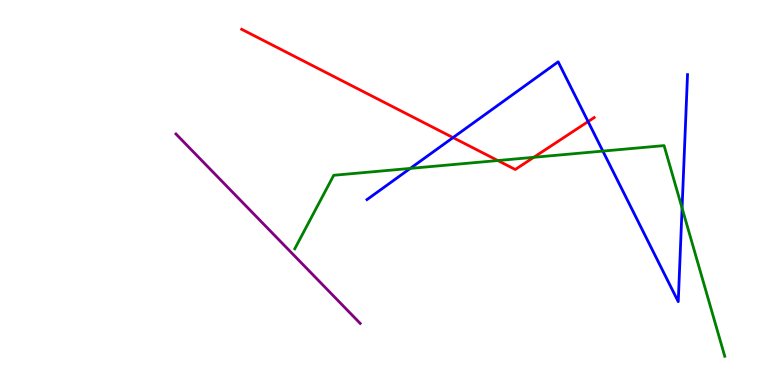[{'lines': ['blue', 'red'], 'intersections': [{'x': 5.85, 'y': 6.43}, {'x': 7.59, 'y': 6.84}]}, {'lines': ['green', 'red'], 'intersections': [{'x': 6.42, 'y': 5.83}, {'x': 6.89, 'y': 5.91}]}, {'lines': ['purple', 'red'], 'intersections': []}, {'lines': ['blue', 'green'], 'intersections': [{'x': 5.29, 'y': 5.63}, {'x': 7.78, 'y': 6.08}, {'x': 8.8, 'y': 4.6}]}, {'lines': ['blue', 'purple'], 'intersections': []}, {'lines': ['green', 'purple'], 'intersections': []}]